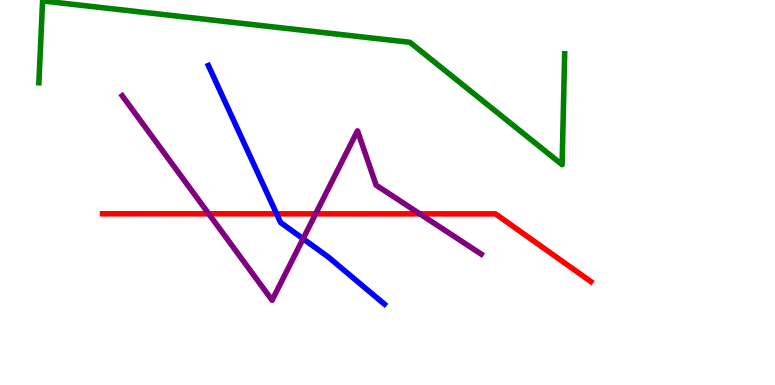[{'lines': ['blue', 'red'], 'intersections': [{'x': 3.57, 'y': 4.45}]}, {'lines': ['green', 'red'], 'intersections': []}, {'lines': ['purple', 'red'], 'intersections': [{'x': 2.69, 'y': 4.45}, {'x': 4.07, 'y': 4.45}, {'x': 5.42, 'y': 4.45}]}, {'lines': ['blue', 'green'], 'intersections': []}, {'lines': ['blue', 'purple'], 'intersections': [{'x': 3.91, 'y': 3.8}]}, {'lines': ['green', 'purple'], 'intersections': []}]